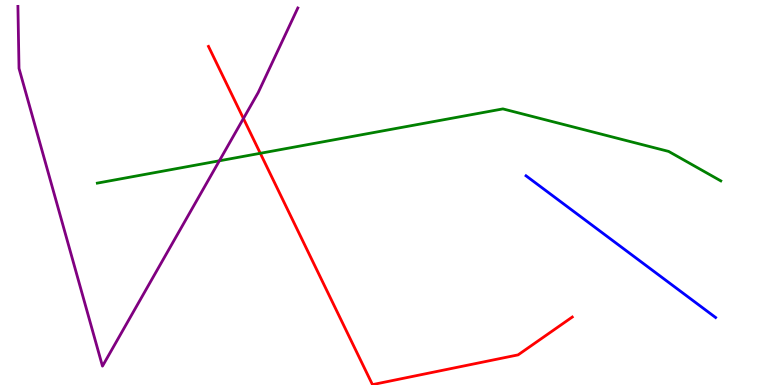[{'lines': ['blue', 'red'], 'intersections': []}, {'lines': ['green', 'red'], 'intersections': [{'x': 3.36, 'y': 6.02}]}, {'lines': ['purple', 'red'], 'intersections': [{'x': 3.14, 'y': 6.92}]}, {'lines': ['blue', 'green'], 'intersections': []}, {'lines': ['blue', 'purple'], 'intersections': []}, {'lines': ['green', 'purple'], 'intersections': [{'x': 2.83, 'y': 5.82}]}]